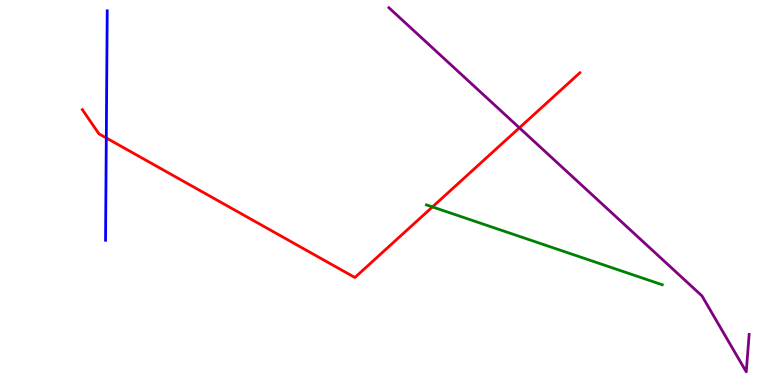[{'lines': ['blue', 'red'], 'intersections': [{'x': 1.37, 'y': 6.42}]}, {'lines': ['green', 'red'], 'intersections': [{'x': 5.58, 'y': 4.63}]}, {'lines': ['purple', 'red'], 'intersections': [{'x': 6.7, 'y': 6.68}]}, {'lines': ['blue', 'green'], 'intersections': []}, {'lines': ['blue', 'purple'], 'intersections': []}, {'lines': ['green', 'purple'], 'intersections': []}]